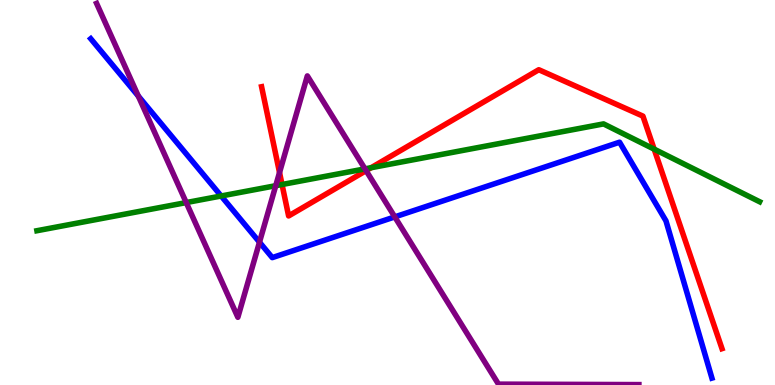[{'lines': ['blue', 'red'], 'intersections': []}, {'lines': ['green', 'red'], 'intersections': [{'x': 3.64, 'y': 5.21}, {'x': 4.79, 'y': 5.64}, {'x': 8.44, 'y': 6.13}]}, {'lines': ['purple', 'red'], 'intersections': [{'x': 3.61, 'y': 5.52}, {'x': 4.72, 'y': 5.57}]}, {'lines': ['blue', 'green'], 'intersections': [{'x': 2.85, 'y': 4.91}]}, {'lines': ['blue', 'purple'], 'intersections': [{'x': 1.78, 'y': 7.5}, {'x': 3.35, 'y': 3.71}, {'x': 5.09, 'y': 4.37}]}, {'lines': ['green', 'purple'], 'intersections': [{'x': 2.4, 'y': 4.74}, {'x': 3.56, 'y': 5.18}, {'x': 4.71, 'y': 5.61}]}]